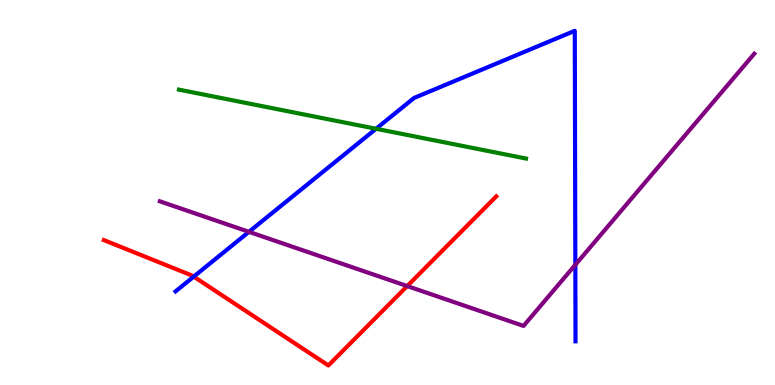[{'lines': ['blue', 'red'], 'intersections': [{'x': 2.5, 'y': 2.82}]}, {'lines': ['green', 'red'], 'intersections': []}, {'lines': ['purple', 'red'], 'intersections': [{'x': 5.25, 'y': 2.57}]}, {'lines': ['blue', 'green'], 'intersections': [{'x': 4.85, 'y': 6.66}]}, {'lines': ['blue', 'purple'], 'intersections': [{'x': 3.21, 'y': 3.98}, {'x': 7.42, 'y': 3.12}]}, {'lines': ['green', 'purple'], 'intersections': []}]